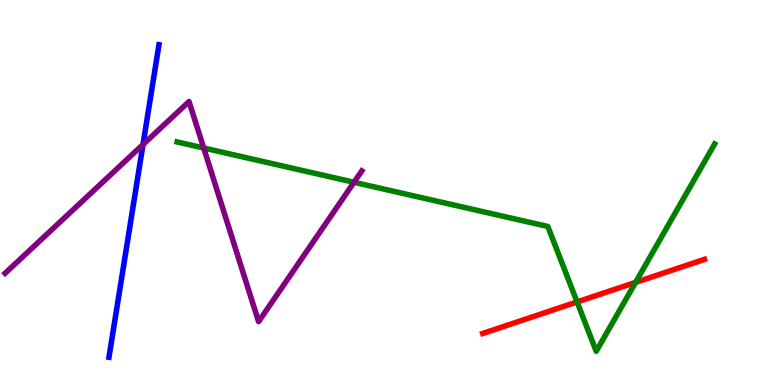[{'lines': ['blue', 'red'], 'intersections': []}, {'lines': ['green', 'red'], 'intersections': [{'x': 7.45, 'y': 2.16}, {'x': 8.2, 'y': 2.67}]}, {'lines': ['purple', 'red'], 'intersections': []}, {'lines': ['blue', 'green'], 'intersections': []}, {'lines': ['blue', 'purple'], 'intersections': [{'x': 1.85, 'y': 6.25}]}, {'lines': ['green', 'purple'], 'intersections': [{'x': 2.63, 'y': 6.16}, {'x': 4.57, 'y': 5.27}]}]